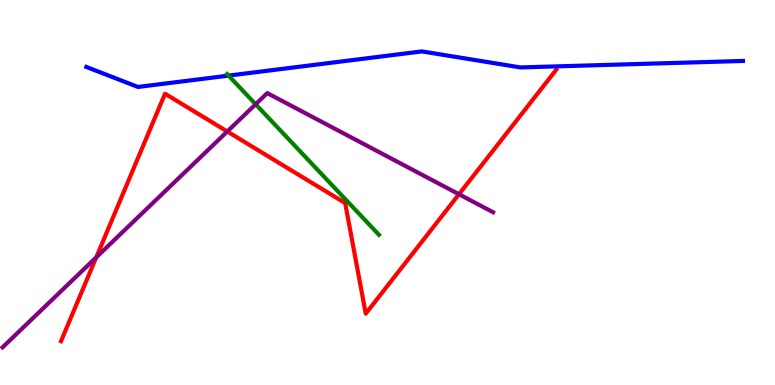[{'lines': ['blue', 'red'], 'intersections': []}, {'lines': ['green', 'red'], 'intersections': []}, {'lines': ['purple', 'red'], 'intersections': [{'x': 1.24, 'y': 3.32}, {'x': 2.93, 'y': 6.58}, {'x': 5.92, 'y': 4.95}]}, {'lines': ['blue', 'green'], 'intersections': [{'x': 2.95, 'y': 8.04}]}, {'lines': ['blue', 'purple'], 'intersections': []}, {'lines': ['green', 'purple'], 'intersections': [{'x': 3.3, 'y': 7.29}]}]